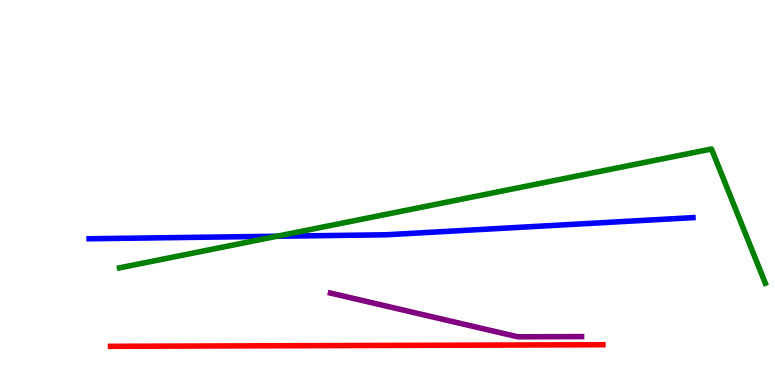[{'lines': ['blue', 'red'], 'intersections': []}, {'lines': ['green', 'red'], 'intersections': []}, {'lines': ['purple', 'red'], 'intersections': []}, {'lines': ['blue', 'green'], 'intersections': [{'x': 3.57, 'y': 3.86}]}, {'lines': ['blue', 'purple'], 'intersections': []}, {'lines': ['green', 'purple'], 'intersections': []}]